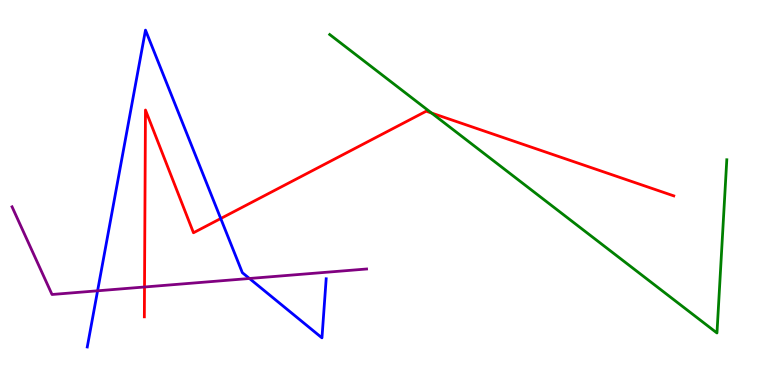[{'lines': ['blue', 'red'], 'intersections': [{'x': 2.85, 'y': 4.32}]}, {'lines': ['green', 'red'], 'intersections': [{'x': 5.57, 'y': 7.06}]}, {'lines': ['purple', 'red'], 'intersections': [{'x': 1.86, 'y': 2.55}]}, {'lines': ['blue', 'green'], 'intersections': []}, {'lines': ['blue', 'purple'], 'intersections': [{'x': 1.26, 'y': 2.45}, {'x': 3.22, 'y': 2.77}]}, {'lines': ['green', 'purple'], 'intersections': []}]